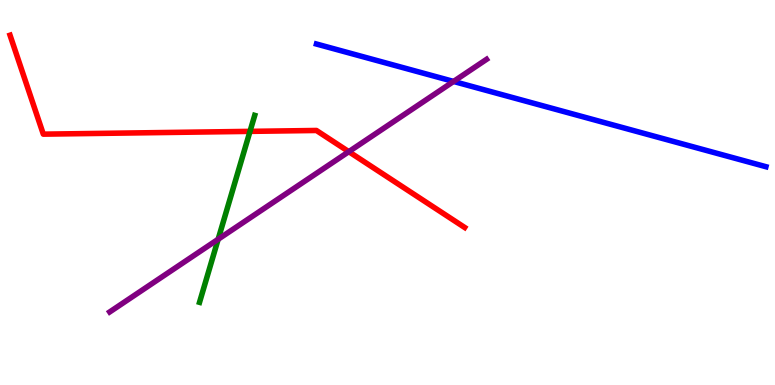[{'lines': ['blue', 'red'], 'intersections': []}, {'lines': ['green', 'red'], 'intersections': [{'x': 3.23, 'y': 6.59}]}, {'lines': ['purple', 'red'], 'intersections': [{'x': 4.5, 'y': 6.06}]}, {'lines': ['blue', 'green'], 'intersections': []}, {'lines': ['blue', 'purple'], 'intersections': [{'x': 5.85, 'y': 7.88}]}, {'lines': ['green', 'purple'], 'intersections': [{'x': 2.81, 'y': 3.79}]}]